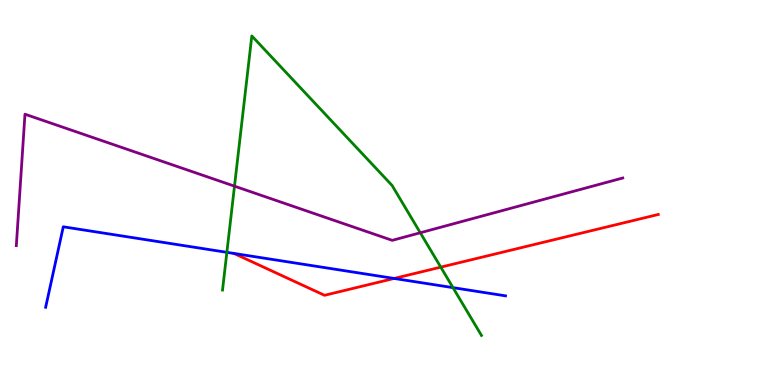[{'lines': ['blue', 'red'], 'intersections': [{'x': 5.09, 'y': 2.77}]}, {'lines': ['green', 'red'], 'intersections': [{'x': 5.69, 'y': 3.06}]}, {'lines': ['purple', 'red'], 'intersections': []}, {'lines': ['blue', 'green'], 'intersections': [{'x': 2.93, 'y': 3.45}, {'x': 5.84, 'y': 2.53}]}, {'lines': ['blue', 'purple'], 'intersections': []}, {'lines': ['green', 'purple'], 'intersections': [{'x': 3.03, 'y': 5.16}, {'x': 5.42, 'y': 3.95}]}]